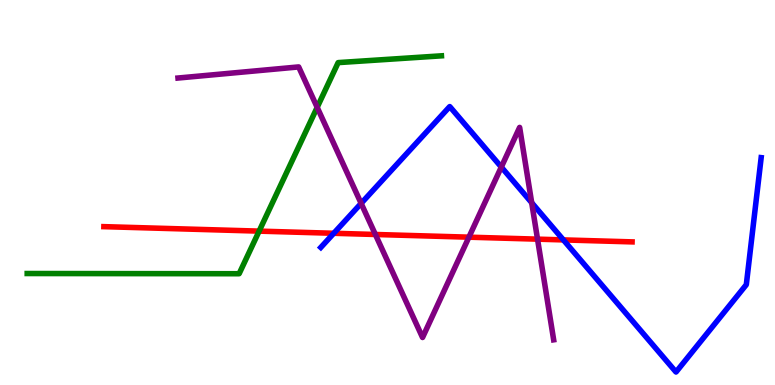[{'lines': ['blue', 'red'], 'intersections': [{'x': 4.31, 'y': 3.94}, {'x': 7.27, 'y': 3.77}]}, {'lines': ['green', 'red'], 'intersections': [{'x': 3.34, 'y': 4.0}]}, {'lines': ['purple', 'red'], 'intersections': [{'x': 4.84, 'y': 3.91}, {'x': 6.05, 'y': 3.84}, {'x': 6.94, 'y': 3.79}]}, {'lines': ['blue', 'green'], 'intersections': []}, {'lines': ['blue', 'purple'], 'intersections': [{'x': 4.66, 'y': 4.72}, {'x': 6.47, 'y': 5.66}, {'x': 6.86, 'y': 4.73}]}, {'lines': ['green', 'purple'], 'intersections': [{'x': 4.09, 'y': 7.21}]}]